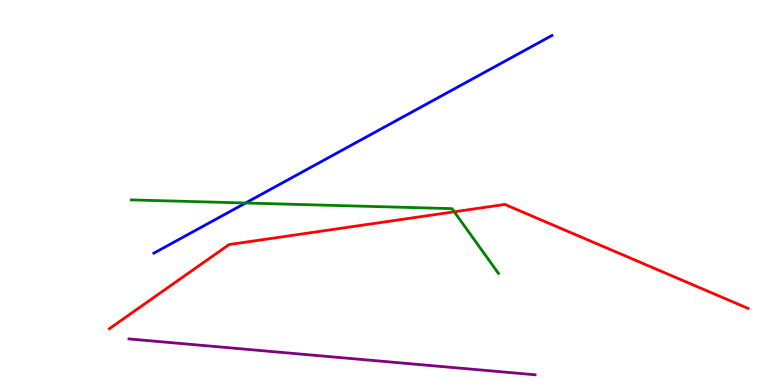[{'lines': ['blue', 'red'], 'intersections': []}, {'lines': ['green', 'red'], 'intersections': [{'x': 5.86, 'y': 4.5}]}, {'lines': ['purple', 'red'], 'intersections': []}, {'lines': ['blue', 'green'], 'intersections': [{'x': 3.17, 'y': 4.73}]}, {'lines': ['blue', 'purple'], 'intersections': []}, {'lines': ['green', 'purple'], 'intersections': []}]